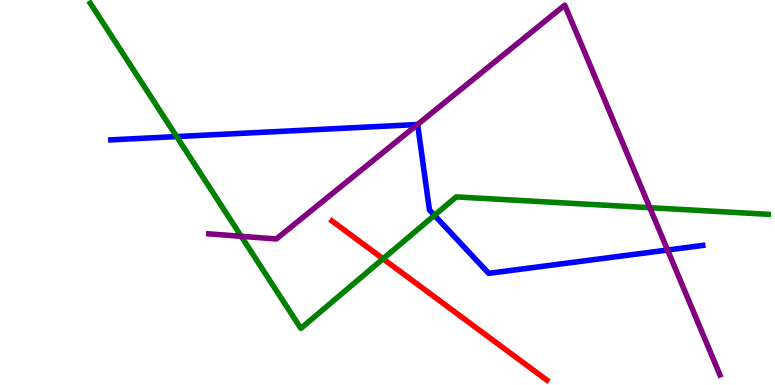[{'lines': ['blue', 'red'], 'intersections': []}, {'lines': ['green', 'red'], 'intersections': [{'x': 4.94, 'y': 3.28}]}, {'lines': ['purple', 'red'], 'intersections': []}, {'lines': ['blue', 'green'], 'intersections': [{'x': 2.28, 'y': 6.45}, {'x': 5.61, 'y': 4.41}]}, {'lines': ['blue', 'purple'], 'intersections': [{'x': 5.39, 'y': 6.77}, {'x': 8.61, 'y': 3.51}]}, {'lines': ['green', 'purple'], 'intersections': [{'x': 3.11, 'y': 3.86}, {'x': 8.38, 'y': 4.61}]}]